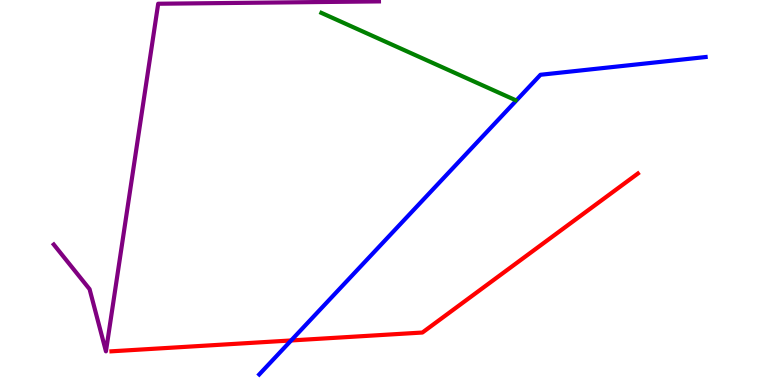[{'lines': ['blue', 'red'], 'intersections': [{'x': 3.76, 'y': 1.16}]}, {'lines': ['green', 'red'], 'intersections': []}, {'lines': ['purple', 'red'], 'intersections': []}, {'lines': ['blue', 'green'], 'intersections': []}, {'lines': ['blue', 'purple'], 'intersections': []}, {'lines': ['green', 'purple'], 'intersections': []}]